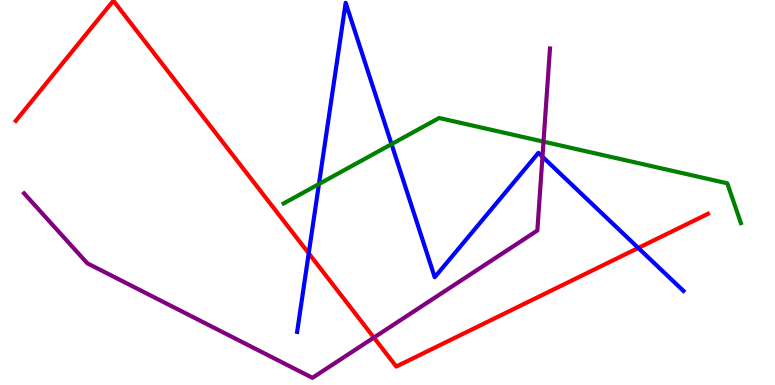[{'lines': ['blue', 'red'], 'intersections': [{'x': 3.98, 'y': 3.42}, {'x': 8.24, 'y': 3.56}]}, {'lines': ['green', 'red'], 'intersections': []}, {'lines': ['purple', 'red'], 'intersections': [{'x': 4.82, 'y': 1.23}]}, {'lines': ['blue', 'green'], 'intersections': [{'x': 4.12, 'y': 5.22}, {'x': 5.05, 'y': 6.26}]}, {'lines': ['blue', 'purple'], 'intersections': [{'x': 7.0, 'y': 5.93}]}, {'lines': ['green', 'purple'], 'intersections': [{'x': 7.01, 'y': 6.32}]}]